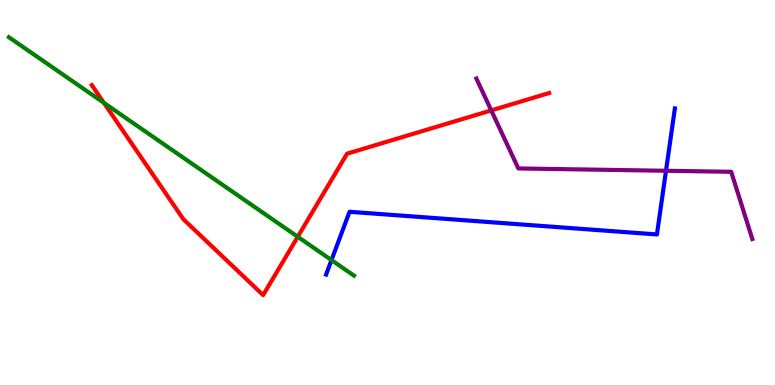[{'lines': ['blue', 'red'], 'intersections': []}, {'lines': ['green', 'red'], 'intersections': [{'x': 1.34, 'y': 7.33}, {'x': 3.84, 'y': 3.85}]}, {'lines': ['purple', 'red'], 'intersections': [{'x': 6.34, 'y': 7.13}]}, {'lines': ['blue', 'green'], 'intersections': [{'x': 4.28, 'y': 3.24}]}, {'lines': ['blue', 'purple'], 'intersections': [{'x': 8.59, 'y': 5.56}]}, {'lines': ['green', 'purple'], 'intersections': []}]